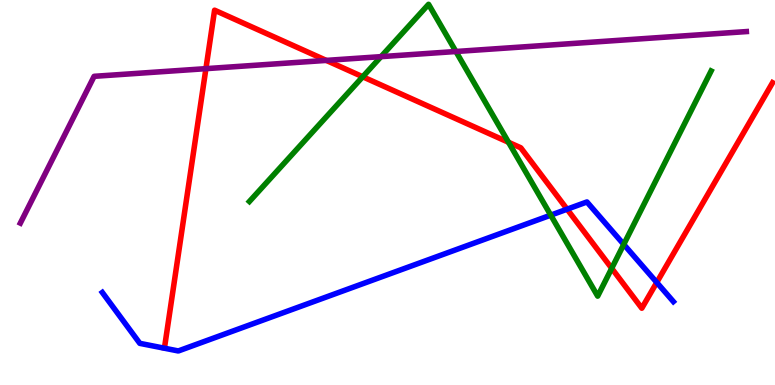[{'lines': ['blue', 'red'], 'intersections': [{'x': 7.32, 'y': 4.57}, {'x': 8.47, 'y': 2.66}]}, {'lines': ['green', 'red'], 'intersections': [{'x': 4.68, 'y': 8.01}, {'x': 6.56, 'y': 6.3}, {'x': 7.89, 'y': 3.03}]}, {'lines': ['purple', 'red'], 'intersections': [{'x': 2.66, 'y': 8.22}, {'x': 4.21, 'y': 8.43}]}, {'lines': ['blue', 'green'], 'intersections': [{'x': 7.11, 'y': 4.41}, {'x': 8.05, 'y': 3.65}]}, {'lines': ['blue', 'purple'], 'intersections': []}, {'lines': ['green', 'purple'], 'intersections': [{'x': 4.92, 'y': 8.53}, {'x': 5.88, 'y': 8.66}]}]